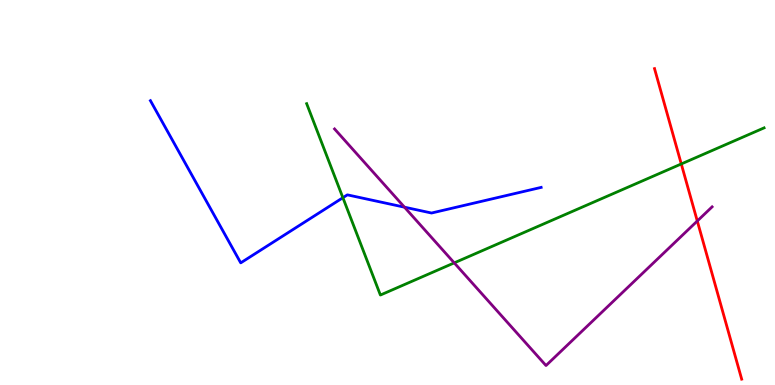[{'lines': ['blue', 'red'], 'intersections': []}, {'lines': ['green', 'red'], 'intersections': [{'x': 8.79, 'y': 5.74}]}, {'lines': ['purple', 'red'], 'intersections': [{'x': 9.0, 'y': 4.26}]}, {'lines': ['blue', 'green'], 'intersections': [{'x': 4.42, 'y': 4.86}]}, {'lines': ['blue', 'purple'], 'intersections': [{'x': 5.22, 'y': 4.62}]}, {'lines': ['green', 'purple'], 'intersections': [{'x': 5.86, 'y': 3.17}]}]